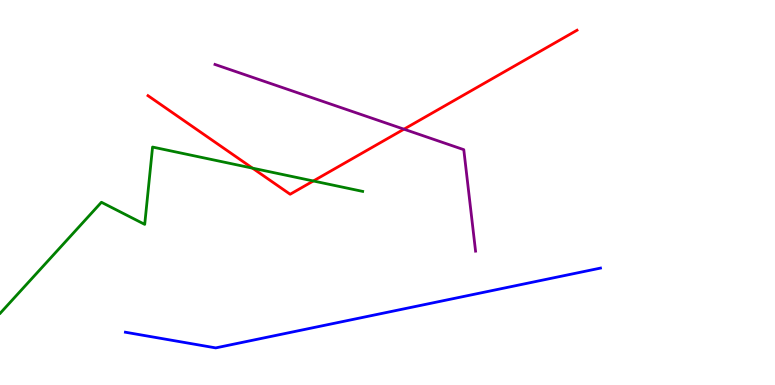[{'lines': ['blue', 'red'], 'intersections': []}, {'lines': ['green', 'red'], 'intersections': [{'x': 3.26, 'y': 5.63}, {'x': 4.04, 'y': 5.3}]}, {'lines': ['purple', 'red'], 'intersections': [{'x': 5.21, 'y': 6.64}]}, {'lines': ['blue', 'green'], 'intersections': []}, {'lines': ['blue', 'purple'], 'intersections': []}, {'lines': ['green', 'purple'], 'intersections': []}]